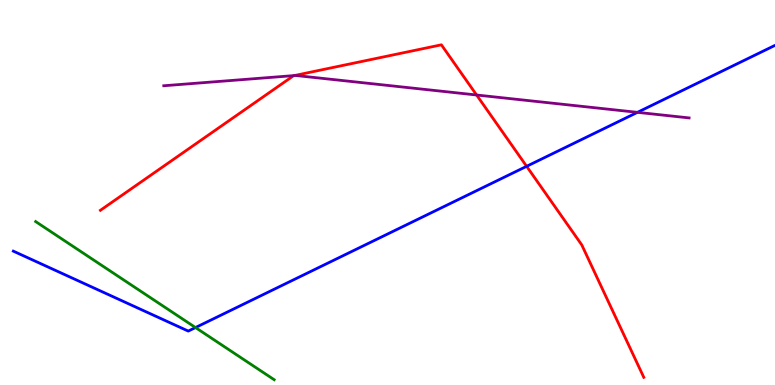[{'lines': ['blue', 'red'], 'intersections': [{'x': 6.8, 'y': 5.68}]}, {'lines': ['green', 'red'], 'intersections': []}, {'lines': ['purple', 'red'], 'intersections': [{'x': 3.8, 'y': 8.04}, {'x': 6.15, 'y': 7.53}]}, {'lines': ['blue', 'green'], 'intersections': [{'x': 2.52, 'y': 1.49}]}, {'lines': ['blue', 'purple'], 'intersections': [{'x': 8.23, 'y': 7.08}]}, {'lines': ['green', 'purple'], 'intersections': []}]